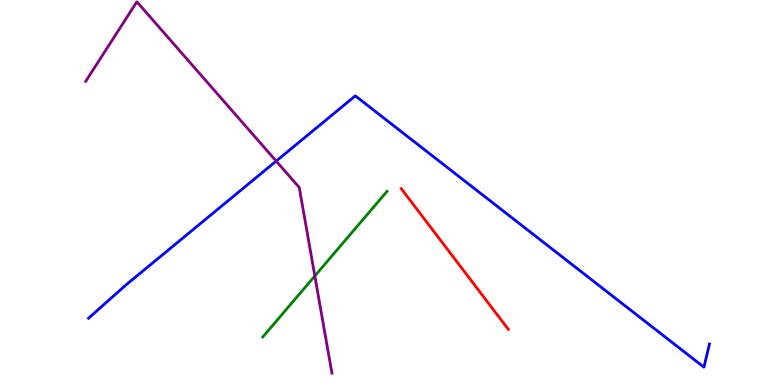[{'lines': ['blue', 'red'], 'intersections': []}, {'lines': ['green', 'red'], 'intersections': []}, {'lines': ['purple', 'red'], 'intersections': []}, {'lines': ['blue', 'green'], 'intersections': []}, {'lines': ['blue', 'purple'], 'intersections': [{'x': 3.56, 'y': 5.82}]}, {'lines': ['green', 'purple'], 'intersections': [{'x': 4.06, 'y': 2.83}]}]